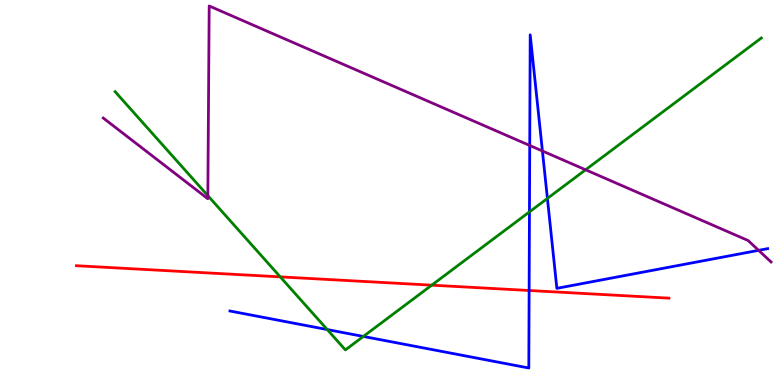[{'lines': ['blue', 'red'], 'intersections': [{'x': 6.83, 'y': 2.45}]}, {'lines': ['green', 'red'], 'intersections': [{'x': 3.62, 'y': 2.81}, {'x': 5.57, 'y': 2.59}]}, {'lines': ['purple', 'red'], 'intersections': []}, {'lines': ['blue', 'green'], 'intersections': [{'x': 4.22, 'y': 1.44}, {'x': 4.69, 'y': 1.26}, {'x': 6.83, 'y': 4.5}, {'x': 7.06, 'y': 4.85}]}, {'lines': ['blue', 'purple'], 'intersections': [{'x': 6.84, 'y': 6.22}, {'x': 7.0, 'y': 6.08}, {'x': 9.79, 'y': 3.5}]}, {'lines': ['green', 'purple'], 'intersections': [{'x': 2.68, 'y': 4.92}, {'x': 7.56, 'y': 5.59}]}]